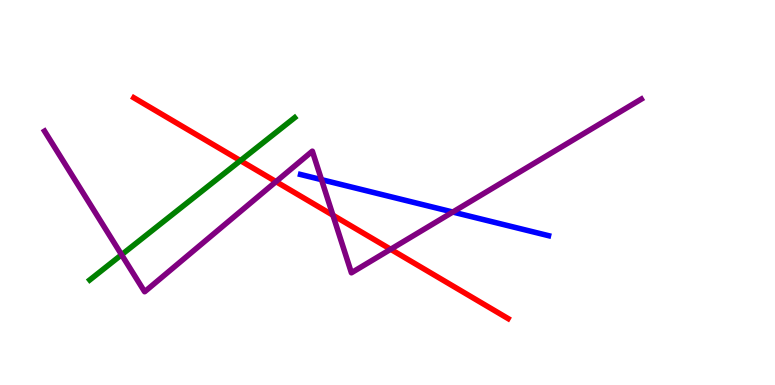[{'lines': ['blue', 'red'], 'intersections': []}, {'lines': ['green', 'red'], 'intersections': [{'x': 3.1, 'y': 5.83}]}, {'lines': ['purple', 'red'], 'intersections': [{'x': 3.56, 'y': 5.28}, {'x': 4.3, 'y': 4.41}, {'x': 5.04, 'y': 3.53}]}, {'lines': ['blue', 'green'], 'intersections': []}, {'lines': ['blue', 'purple'], 'intersections': [{'x': 4.15, 'y': 5.33}, {'x': 5.84, 'y': 4.49}]}, {'lines': ['green', 'purple'], 'intersections': [{'x': 1.57, 'y': 3.38}]}]